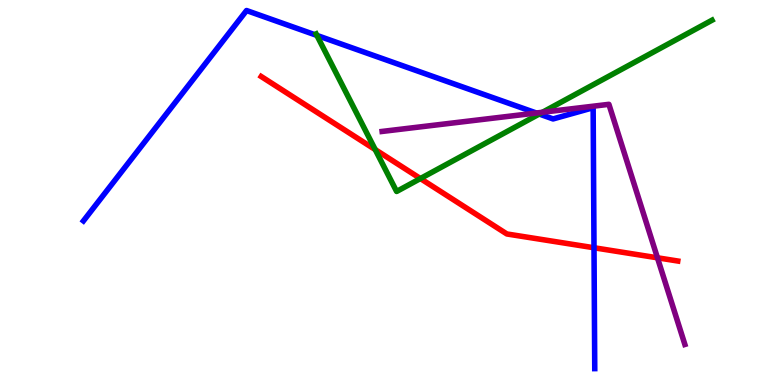[{'lines': ['blue', 'red'], 'intersections': [{'x': 7.66, 'y': 3.56}]}, {'lines': ['green', 'red'], 'intersections': [{'x': 4.84, 'y': 6.11}, {'x': 5.42, 'y': 5.36}]}, {'lines': ['purple', 'red'], 'intersections': [{'x': 8.48, 'y': 3.3}]}, {'lines': ['blue', 'green'], 'intersections': [{'x': 4.09, 'y': 9.08}, {'x': 6.96, 'y': 7.04}]}, {'lines': ['blue', 'purple'], 'intersections': [{'x': 6.92, 'y': 7.06}]}, {'lines': ['green', 'purple'], 'intersections': [{'x': 7.0, 'y': 7.08}]}]